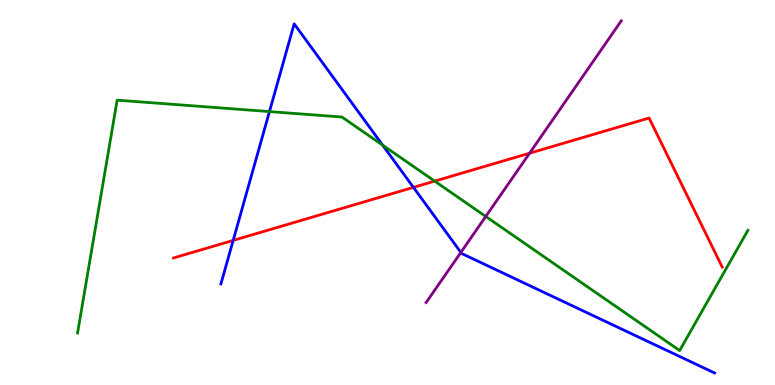[{'lines': ['blue', 'red'], 'intersections': [{'x': 3.01, 'y': 3.76}, {'x': 5.33, 'y': 5.13}]}, {'lines': ['green', 'red'], 'intersections': [{'x': 5.61, 'y': 5.3}]}, {'lines': ['purple', 'red'], 'intersections': [{'x': 6.83, 'y': 6.02}]}, {'lines': ['blue', 'green'], 'intersections': [{'x': 3.48, 'y': 7.1}, {'x': 4.94, 'y': 6.23}]}, {'lines': ['blue', 'purple'], 'intersections': [{'x': 5.95, 'y': 3.44}]}, {'lines': ['green', 'purple'], 'intersections': [{'x': 6.27, 'y': 4.38}]}]